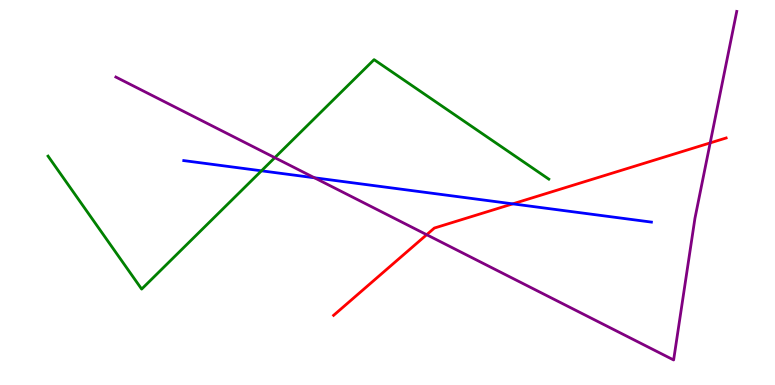[{'lines': ['blue', 'red'], 'intersections': [{'x': 6.62, 'y': 4.7}]}, {'lines': ['green', 'red'], 'intersections': []}, {'lines': ['purple', 'red'], 'intersections': [{'x': 5.51, 'y': 3.9}, {'x': 9.16, 'y': 6.29}]}, {'lines': ['blue', 'green'], 'intersections': [{'x': 3.37, 'y': 5.56}]}, {'lines': ['blue', 'purple'], 'intersections': [{'x': 4.06, 'y': 5.38}]}, {'lines': ['green', 'purple'], 'intersections': [{'x': 3.55, 'y': 5.9}]}]